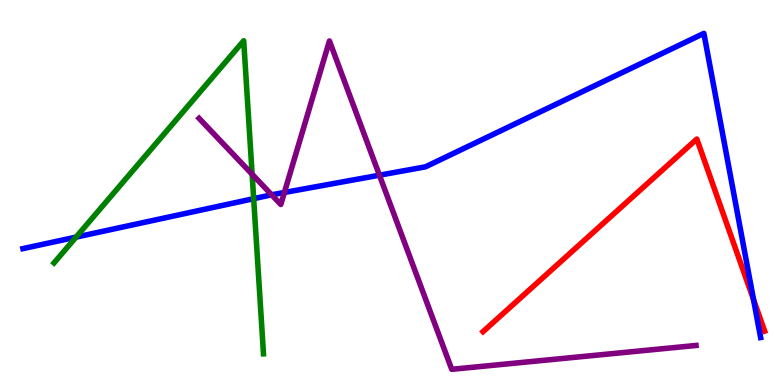[{'lines': ['blue', 'red'], 'intersections': [{'x': 9.72, 'y': 2.22}]}, {'lines': ['green', 'red'], 'intersections': []}, {'lines': ['purple', 'red'], 'intersections': []}, {'lines': ['blue', 'green'], 'intersections': [{'x': 0.981, 'y': 3.84}, {'x': 3.27, 'y': 4.84}]}, {'lines': ['blue', 'purple'], 'intersections': [{'x': 3.5, 'y': 4.94}, {'x': 3.67, 'y': 5.0}, {'x': 4.9, 'y': 5.45}]}, {'lines': ['green', 'purple'], 'intersections': [{'x': 3.25, 'y': 5.47}]}]